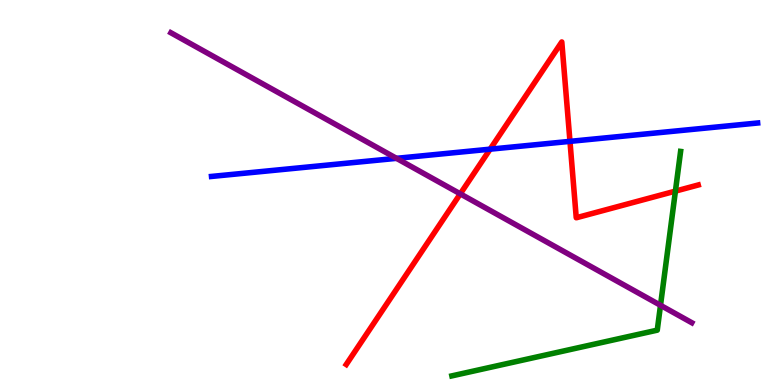[{'lines': ['blue', 'red'], 'intersections': [{'x': 6.32, 'y': 6.13}, {'x': 7.35, 'y': 6.33}]}, {'lines': ['green', 'red'], 'intersections': [{'x': 8.72, 'y': 5.04}]}, {'lines': ['purple', 'red'], 'intersections': [{'x': 5.94, 'y': 4.97}]}, {'lines': ['blue', 'green'], 'intersections': []}, {'lines': ['blue', 'purple'], 'intersections': [{'x': 5.12, 'y': 5.89}]}, {'lines': ['green', 'purple'], 'intersections': [{'x': 8.52, 'y': 2.07}]}]